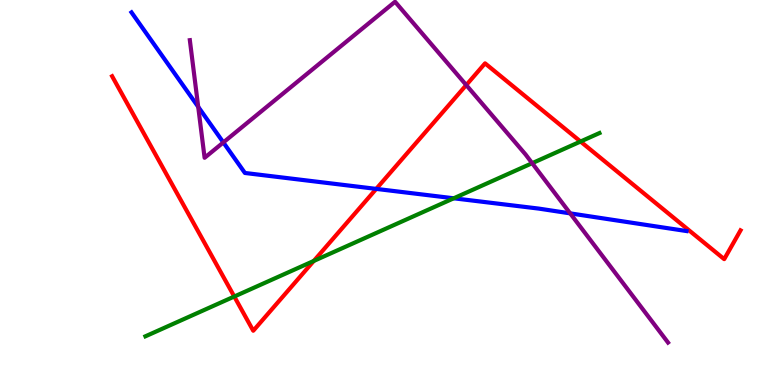[{'lines': ['blue', 'red'], 'intersections': [{'x': 4.85, 'y': 5.09}]}, {'lines': ['green', 'red'], 'intersections': [{'x': 3.02, 'y': 2.3}, {'x': 4.05, 'y': 3.22}, {'x': 7.49, 'y': 6.32}]}, {'lines': ['purple', 'red'], 'intersections': [{'x': 6.02, 'y': 7.79}]}, {'lines': ['blue', 'green'], 'intersections': [{'x': 5.85, 'y': 4.85}]}, {'lines': ['blue', 'purple'], 'intersections': [{'x': 2.56, 'y': 7.23}, {'x': 2.88, 'y': 6.3}, {'x': 7.36, 'y': 4.46}]}, {'lines': ['green', 'purple'], 'intersections': [{'x': 6.87, 'y': 5.76}]}]